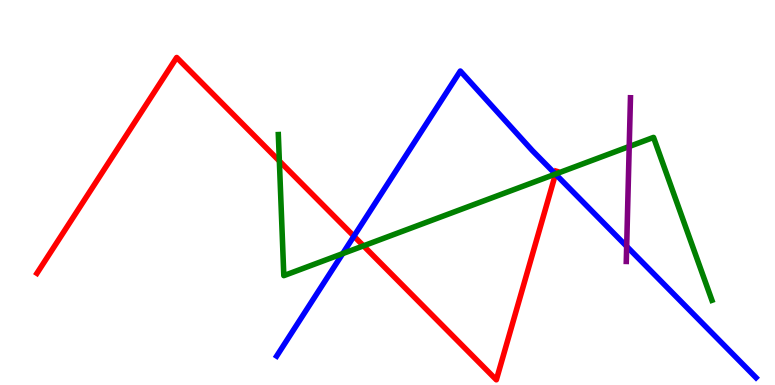[{'lines': ['blue', 'red'], 'intersections': [{'x': 4.57, 'y': 3.87}, {'x': 7.17, 'y': 5.48}]}, {'lines': ['green', 'red'], 'intersections': [{'x': 3.6, 'y': 5.82}, {'x': 4.69, 'y': 3.61}, {'x': 7.17, 'y': 5.48}]}, {'lines': ['purple', 'red'], 'intersections': []}, {'lines': ['blue', 'green'], 'intersections': [{'x': 4.42, 'y': 3.41}, {'x': 7.17, 'y': 5.48}]}, {'lines': ['blue', 'purple'], 'intersections': [{'x': 8.09, 'y': 3.6}]}, {'lines': ['green', 'purple'], 'intersections': [{'x': 8.12, 'y': 6.19}]}]